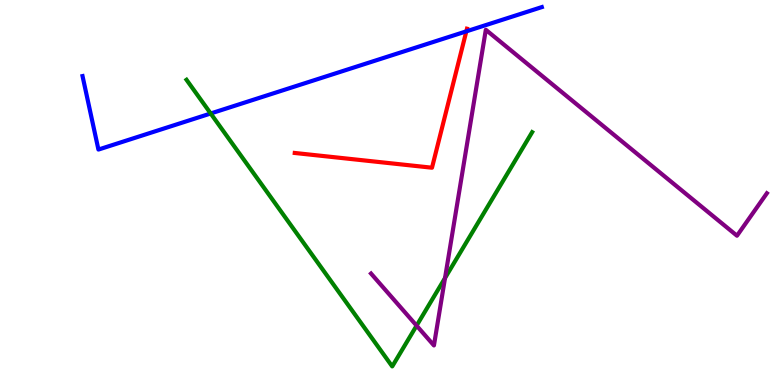[{'lines': ['blue', 'red'], 'intersections': [{'x': 6.02, 'y': 9.19}]}, {'lines': ['green', 'red'], 'intersections': []}, {'lines': ['purple', 'red'], 'intersections': []}, {'lines': ['blue', 'green'], 'intersections': [{'x': 2.72, 'y': 7.05}]}, {'lines': ['blue', 'purple'], 'intersections': []}, {'lines': ['green', 'purple'], 'intersections': [{'x': 5.38, 'y': 1.54}, {'x': 5.74, 'y': 2.78}]}]